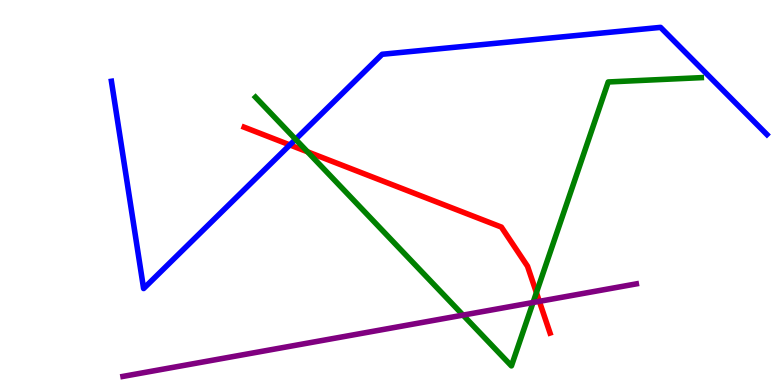[{'lines': ['blue', 'red'], 'intersections': [{'x': 3.74, 'y': 6.24}]}, {'lines': ['green', 'red'], 'intersections': [{'x': 3.97, 'y': 6.06}, {'x': 6.92, 'y': 2.4}]}, {'lines': ['purple', 'red'], 'intersections': [{'x': 6.96, 'y': 2.17}]}, {'lines': ['blue', 'green'], 'intersections': [{'x': 3.81, 'y': 6.38}]}, {'lines': ['blue', 'purple'], 'intersections': []}, {'lines': ['green', 'purple'], 'intersections': [{'x': 5.97, 'y': 1.82}, {'x': 6.88, 'y': 2.14}]}]